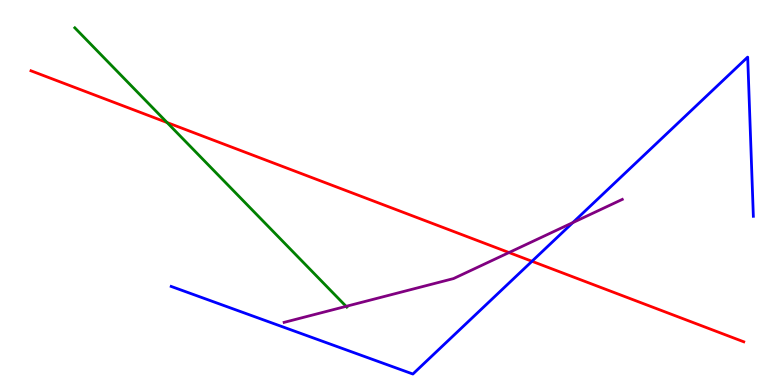[{'lines': ['blue', 'red'], 'intersections': [{'x': 6.86, 'y': 3.21}]}, {'lines': ['green', 'red'], 'intersections': [{'x': 2.16, 'y': 6.82}]}, {'lines': ['purple', 'red'], 'intersections': [{'x': 6.57, 'y': 3.44}]}, {'lines': ['blue', 'green'], 'intersections': []}, {'lines': ['blue', 'purple'], 'intersections': [{'x': 7.39, 'y': 4.22}]}, {'lines': ['green', 'purple'], 'intersections': [{'x': 4.47, 'y': 2.04}]}]